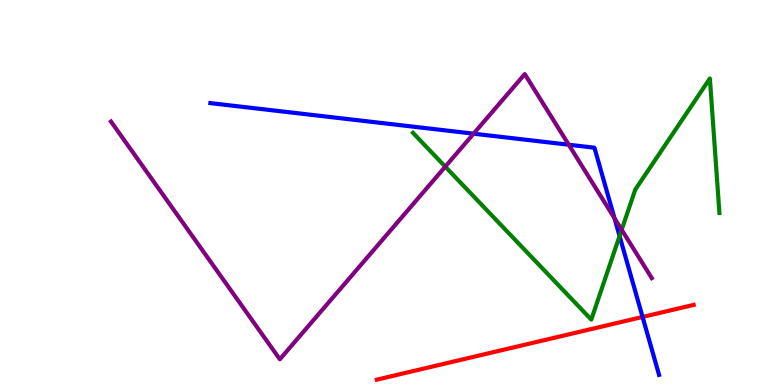[{'lines': ['blue', 'red'], 'intersections': [{'x': 8.29, 'y': 1.77}]}, {'lines': ['green', 'red'], 'intersections': []}, {'lines': ['purple', 'red'], 'intersections': []}, {'lines': ['blue', 'green'], 'intersections': [{'x': 7.99, 'y': 3.87}]}, {'lines': ['blue', 'purple'], 'intersections': [{'x': 6.11, 'y': 6.53}, {'x': 7.34, 'y': 6.24}, {'x': 7.93, 'y': 4.33}]}, {'lines': ['green', 'purple'], 'intersections': [{'x': 5.75, 'y': 5.67}, {'x': 8.02, 'y': 4.03}]}]